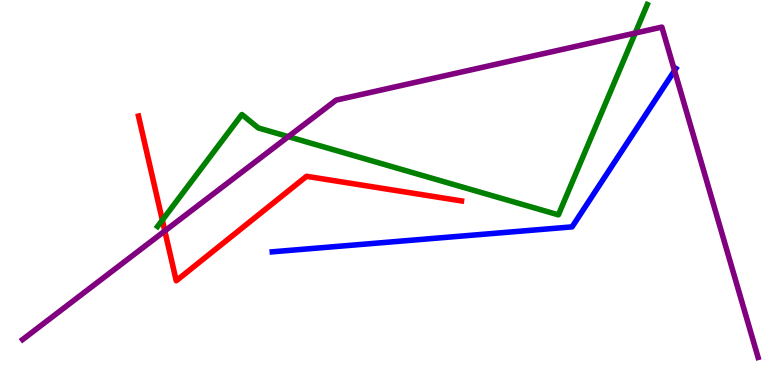[{'lines': ['blue', 'red'], 'intersections': []}, {'lines': ['green', 'red'], 'intersections': [{'x': 2.09, 'y': 4.28}]}, {'lines': ['purple', 'red'], 'intersections': [{'x': 2.13, 'y': 4.0}]}, {'lines': ['blue', 'green'], 'intersections': []}, {'lines': ['blue', 'purple'], 'intersections': [{'x': 8.7, 'y': 8.17}]}, {'lines': ['green', 'purple'], 'intersections': [{'x': 3.72, 'y': 6.45}, {'x': 8.2, 'y': 9.14}]}]